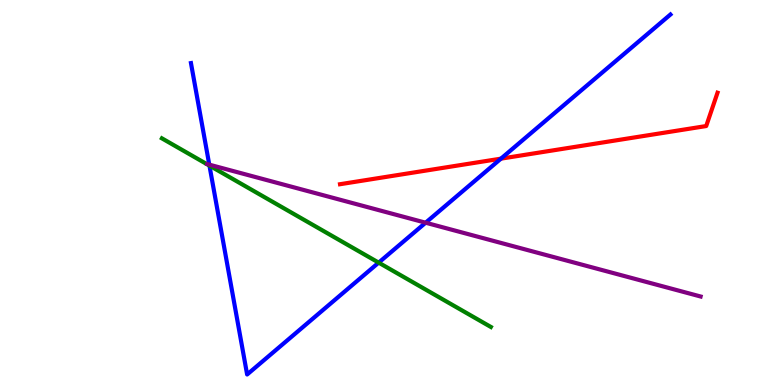[{'lines': ['blue', 'red'], 'intersections': [{'x': 6.46, 'y': 5.88}]}, {'lines': ['green', 'red'], 'intersections': []}, {'lines': ['purple', 'red'], 'intersections': []}, {'lines': ['blue', 'green'], 'intersections': [{'x': 2.7, 'y': 5.7}, {'x': 4.89, 'y': 3.18}]}, {'lines': ['blue', 'purple'], 'intersections': [{'x': 2.7, 'y': 5.72}, {'x': 5.49, 'y': 4.22}]}, {'lines': ['green', 'purple'], 'intersections': []}]